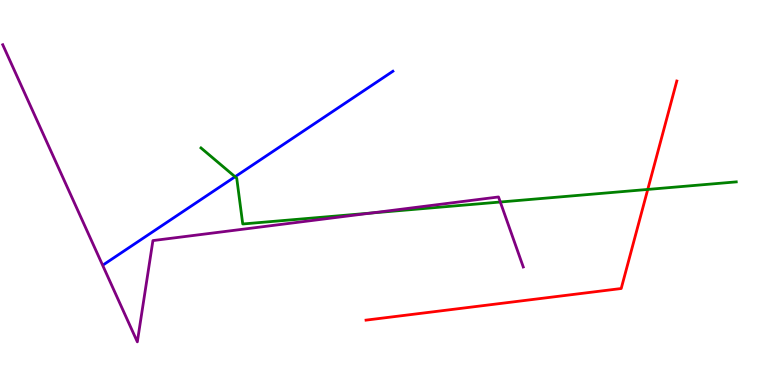[{'lines': ['blue', 'red'], 'intersections': []}, {'lines': ['green', 'red'], 'intersections': [{'x': 8.36, 'y': 5.08}]}, {'lines': ['purple', 'red'], 'intersections': []}, {'lines': ['blue', 'green'], 'intersections': [{'x': 3.03, 'y': 5.41}]}, {'lines': ['blue', 'purple'], 'intersections': []}, {'lines': ['green', 'purple'], 'intersections': [{'x': 4.79, 'y': 4.47}, {'x': 6.46, 'y': 4.75}]}]